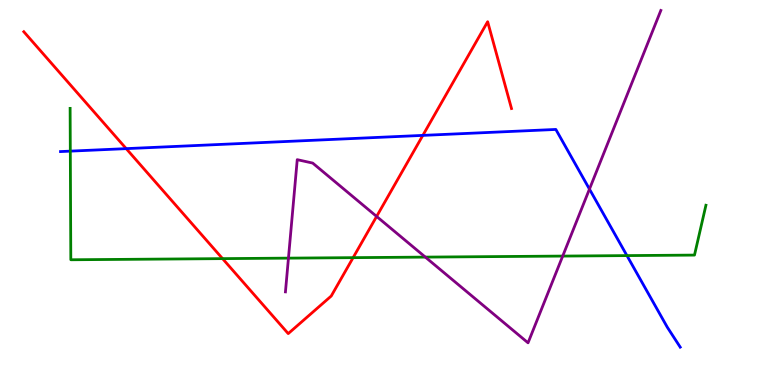[{'lines': ['blue', 'red'], 'intersections': [{'x': 1.63, 'y': 6.14}, {'x': 5.46, 'y': 6.48}]}, {'lines': ['green', 'red'], 'intersections': [{'x': 2.87, 'y': 3.28}, {'x': 4.56, 'y': 3.31}]}, {'lines': ['purple', 'red'], 'intersections': [{'x': 4.86, 'y': 4.38}]}, {'lines': ['blue', 'green'], 'intersections': [{'x': 0.907, 'y': 6.07}, {'x': 8.09, 'y': 3.36}]}, {'lines': ['blue', 'purple'], 'intersections': [{'x': 7.61, 'y': 5.09}]}, {'lines': ['green', 'purple'], 'intersections': [{'x': 3.72, 'y': 3.3}, {'x': 5.49, 'y': 3.32}, {'x': 7.26, 'y': 3.35}]}]